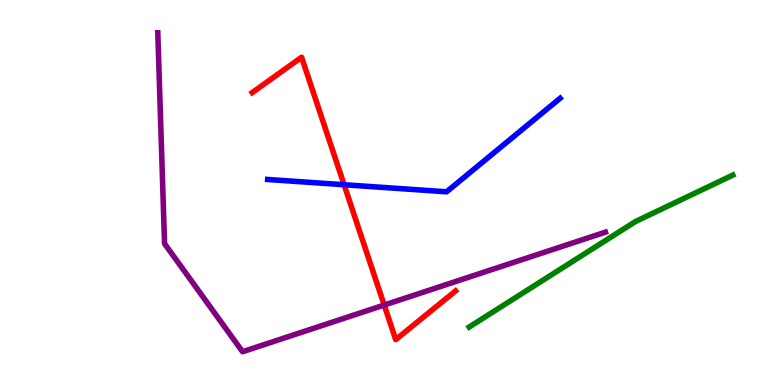[{'lines': ['blue', 'red'], 'intersections': [{'x': 4.44, 'y': 5.2}]}, {'lines': ['green', 'red'], 'intersections': []}, {'lines': ['purple', 'red'], 'intersections': [{'x': 4.96, 'y': 2.08}]}, {'lines': ['blue', 'green'], 'intersections': []}, {'lines': ['blue', 'purple'], 'intersections': []}, {'lines': ['green', 'purple'], 'intersections': []}]